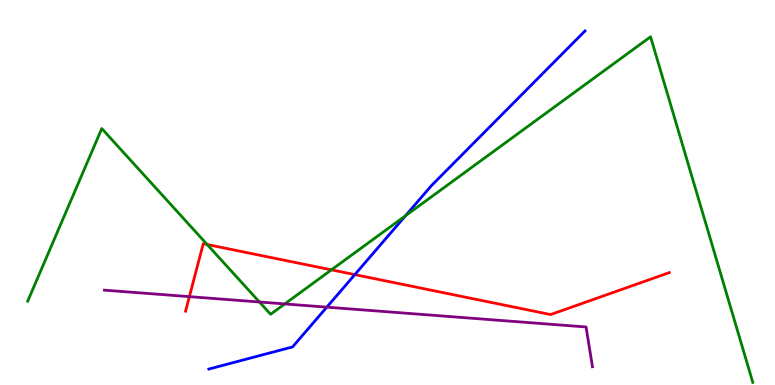[{'lines': ['blue', 'red'], 'intersections': [{'x': 4.58, 'y': 2.87}]}, {'lines': ['green', 'red'], 'intersections': [{'x': 2.67, 'y': 3.65}, {'x': 4.28, 'y': 2.99}]}, {'lines': ['purple', 'red'], 'intersections': [{'x': 2.44, 'y': 2.29}]}, {'lines': ['blue', 'green'], 'intersections': [{'x': 5.23, 'y': 4.4}]}, {'lines': ['blue', 'purple'], 'intersections': [{'x': 4.22, 'y': 2.02}]}, {'lines': ['green', 'purple'], 'intersections': [{'x': 3.35, 'y': 2.16}, {'x': 3.67, 'y': 2.11}]}]